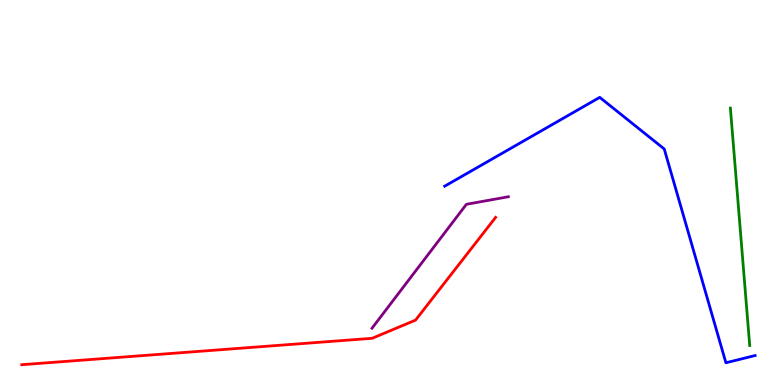[{'lines': ['blue', 'red'], 'intersections': []}, {'lines': ['green', 'red'], 'intersections': []}, {'lines': ['purple', 'red'], 'intersections': []}, {'lines': ['blue', 'green'], 'intersections': []}, {'lines': ['blue', 'purple'], 'intersections': []}, {'lines': ['green', 'purple'], 'intersections': []}]